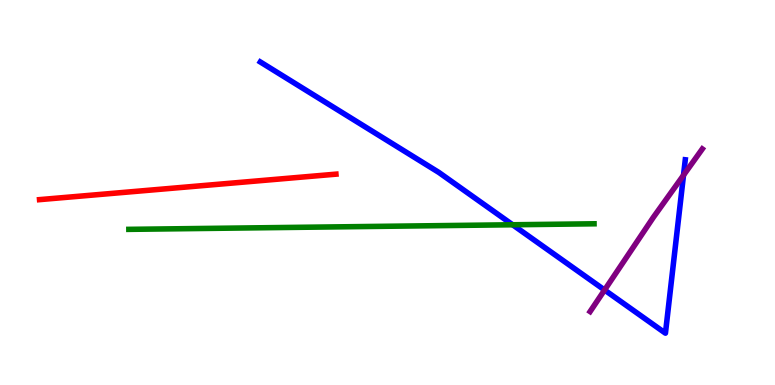[{'lines': ['blue', 'red'], 'intersections': []}, {'lines': ['green', 'red'], 'intersections': []}, {'lines': ['purple', 'red'], 'intersections': []}, {'lines': ['blue', 'green'], 'intersections': [{'x': 6.61, 'y': 4.16}]}, {'lines': ['blue', 'purple'], 'intersections': [{'x': 7.8, 'y': 2.47}, {'x': 8.82, 'y': 5.45}]}, {'lines': ['green', 'purple'], 'intersections': []}]